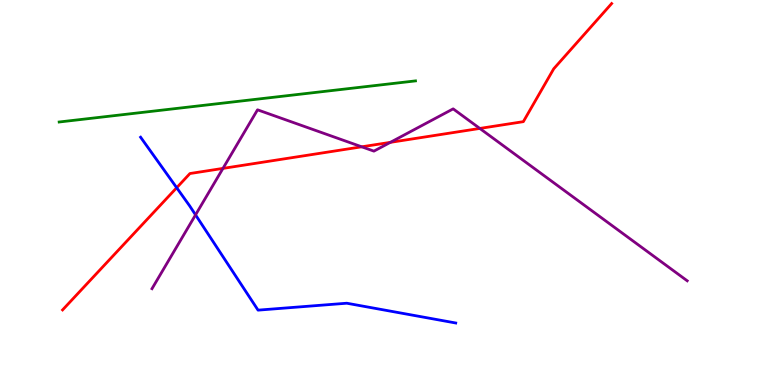[{'lines': ['blue', 'red'], 'intersections': [{'x': 2.28, 'y': 5.12}]}, {'lines': ['green', 'red'], 'intersections': []}, {'lines': ['purple', 'red'], 'intersections': [{'x': 2.88, 'y': 5.63}, {'x': 4.67, 'y': 6.19}, {'x': 5.04, 'y': 6.3}, {'x': 6.19, 'y': 6.66}]}, {'lines': ['blue', 'green'], 'intersections': []}, {'lines': ['blue', 'purple'], 'intersections': [{'x': 2.52, 'y': 4.42}]}, {'lines': ['green', 'purple'], 'intersections': []}]